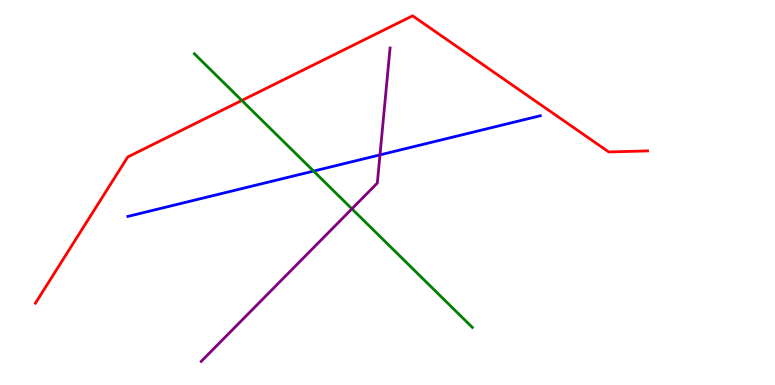[{'lines': ['blue', 'red'], 'intersections': []}, {'lines': ['green', 'red'], 'intersections': [{'x': 3.12, 'y': 7.39}]}, {'lines': ['purple', 'red'], 'intersections': []}, {'lines': ['blue', 'green'], 'intersections': [{'x': 4.05, 'y': 5.56}]}, {'lines': ['blue', 'purple'], 'intersections': [{'x': 4.9, 'y': 5.98}]}, {'lines': ['green', 'purple'], 'intersections': [{'x': 4.54, 'y': 4.58}]}]